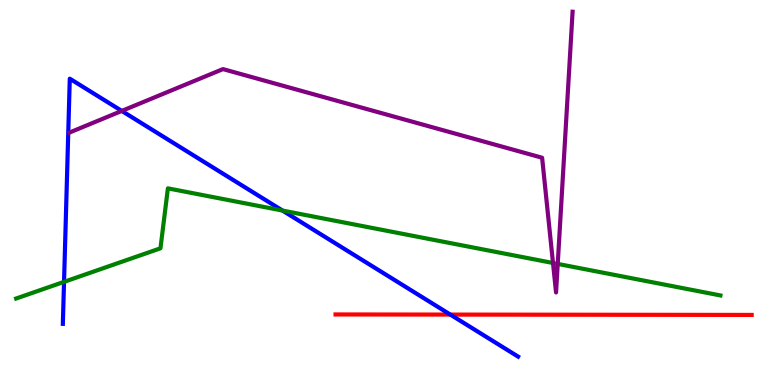[{'lines': ['blue', 'red'], 'intersections': [{'x': 5.81, 'y': 1.83}]}, {'lines': ['green', 'red'], 'intersections': []}, {'lines': ['purple', 'red'], 'intersections': []}, {'lines': ['blue', 'green'], 'intersections': [{'x': 0.826, 'y': 2.68}, {'x': 3.65, 'y': 4.53}]}, {'lines': ['blue', 'purple'], 'intersections': [{'x': 1.57, 'y': 7.12}]}, {'lines': ['green', 'purple'], 'intersections': [{'x': 7.14, 'y': 3.17}, {'x': 7.2, 'y': 3.15}]}]